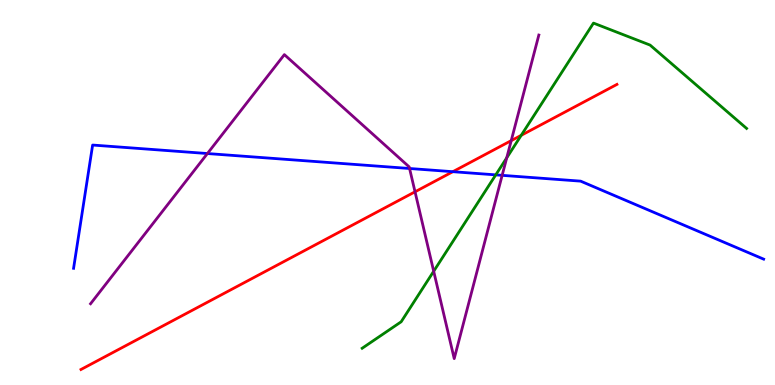[{'lines': ['blue', 'red'], 'intersections': [{'x': 5.84, 'y': 5.54}]}, {'lines': ['green', 'red'], 'intersections': [{'x': 6.73, 'y': 6.49}]}, {'lines': ['purple', 'red'], 'intersections': [{'x': 5.36, 'y': 5.02}, {'x': 6.6, 'y': 6.35}]}, {'lines': ['blue', 'green'], 'intersections': [{'x': 6.4, 'y': 5.46}]}, {'lines': ['blue', 'purple'], 'intersections': [{'x': 2.68, 'y': 6.01}, {'x': 5.28, 'y': 5.62}, {'x': 6.48, 'y': 5.45}]}, {'lines': ['green', 'purple'], 'intersections': [{'x': 5.6, 'y': 2.95}, {'x': 6.54, 'y': 5.9}]}]